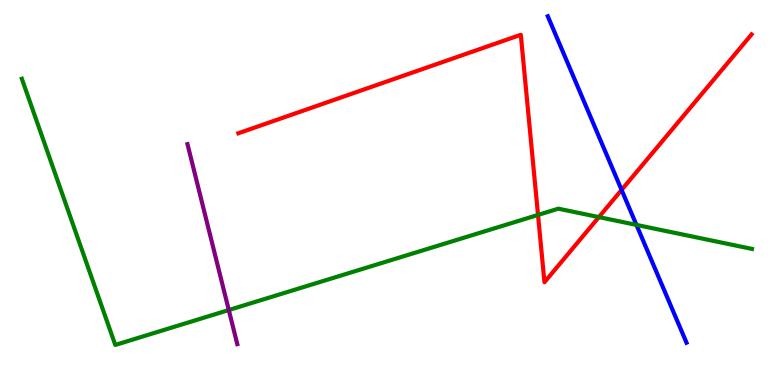[{'lines': ['blue', 'red'], 'intersections': [{'x': 8.02, 'y': 5.07}]}, {'lines': ['green', 'red'], 'intersections': [{'x': 6.94, 'y': 4.42}, {'x': 7.73, 'y': 4.36}]}, {'lines': ['purple', 'red'], 'intersections': []}, {'lines': ['blue', 'green'], 'intersections': [{'x': 8.21, 'y': 4.16}]}, {'lines': ['blue', 'purple'], 'intersections': []}, {'lines': ['green', 'purple'], 'intersections': [{'x': 2.95, 'y': 1.95}]}]